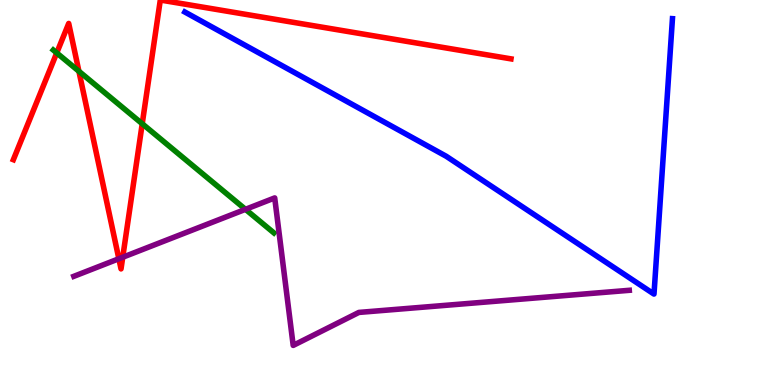[{'lines': ['blue', 'red'], 'intersections': []}, {'lines': ['green', 'red'], 'intersections': [{'x': 0.732, 'y': 8.63}, {'x': 1.02, 'y': 8.15}, {'x': 1.84, 'y': 6.79}]}, {'lines': ['purple', 'red'], 'intersections': [{'x': 1.53, 'y': 3.28}, {'x': 1.58, 'y': 3.32}]}, {'lines': ['blue', 'green'], 'intersections': []}, {'lines': ['blue', 'purple'], 'intersections': []}, {'lines': ['green', 'purple'], 'intersections': [{'x': 3.17, 'y': 4.56}]}]